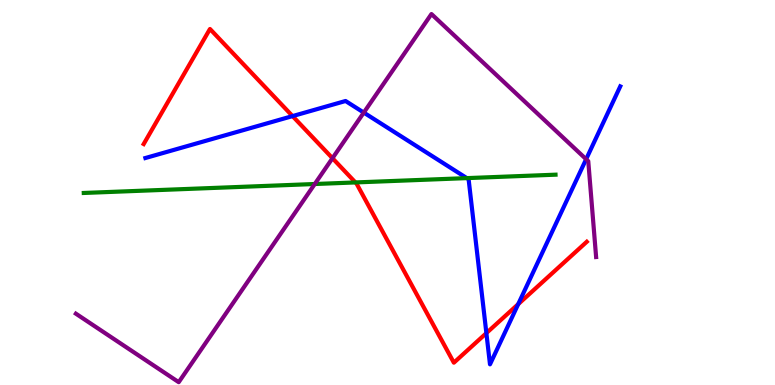[{'lines': ['blue', 'red'], 'intersections': [{'x': 3.77, 'y': 6.98}, {'x': 6.28, 'y': 1.35}, {'x': 6.69, 'y': 2.1}]}, {'lines': ['green', 'red'], 'intersections': [{'x': 4.59, 'y': 5.26}]}, {'lines': ['purple', 'red'], 'intersections': [{'x': 4.29, 'y': 5.89}]}, {'lines': ['blue', 'green'], 'intersections': [{'x': 6.02, 'y': 5.37}]}, {'lines': ['blue', 'purple'], 'intersections': [{'x': 4.69, 'y': 7.08}, {'x': 7.56, 'y': 5.86}]}, {'lines': ['green', 'purple'], 'intersections': [{'x': 4.06, 'y': 5.22}]}]